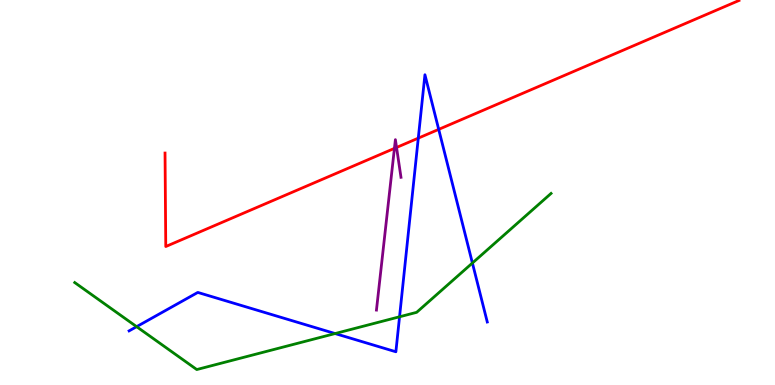[{'lines': ['blue', 'red'], 'intersections': [{'x': 5.4, 'y': 6.41}, {'x': 5.66, 'y': 6.64}]}, {'lines': ['green', 'red'], 'intersections': []}, {'lines': ['purple', 'red'], 'intersections': [{'x': 5.09, 'y': 6.15}, {'x': 5.12, 'y': 6.17}]}, {'lines': ['blue', 'green'], 'intersections': [{'x': 1.76, 'y': 1.52}, {'x': 4.32, 'y': 1.34}, {'x': 5.16, 'y': 1.77}, {'x': 6.1, 'y': 3.17}]}, {'lines': ['blue', 'purple'], 'intersections': []}, {'lines': ['green', 'purple'], 'intersections': []}]